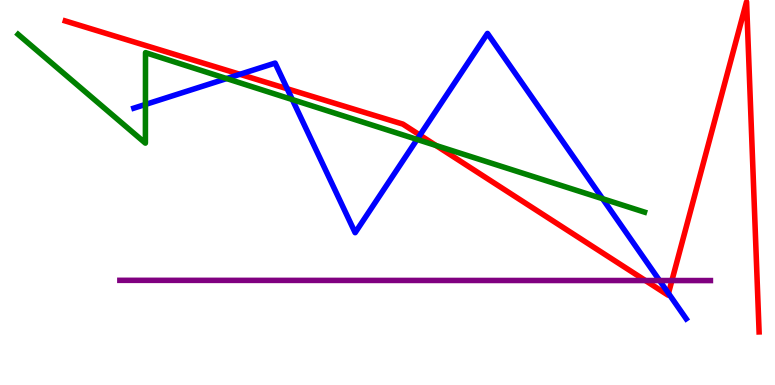[{'lines': ['blue', 'red'], 'intersections': [{'x': 3.1, 'y': 8.07}, {'x': 3.71, 'y': 7.69}, {'x': 5.42, 'y': 6.49}, {'x': 8.63, 'y': 2.38}]}, {'lines': ['green', 'red'], 'intersections': [{'x': 5.63, 'y': 6.22}]}, {'lines': ['purple', 'red'], 'intersections': [{'x': 8.33, 'y': 2.71}, {'x': 8.67, 'y': 2.71}]}, {'lines': ['blue', 'green'], 'intersections': [{'x': 1.88, 'y': 7.29}, {'x': 2.92, 'y': 7.96}, {'x': 3.77, 'y': 7.41}, {'x': 5.38, 'y': 6.38}, {'x': 7.78, 'y': 4.84}]}, {'lines': ['blue', 'purple'], 'intersections': [{'x': 8.51, 'y': 2.71}]}, {'lines': ['green', 'purple'], 'intersections': []}]